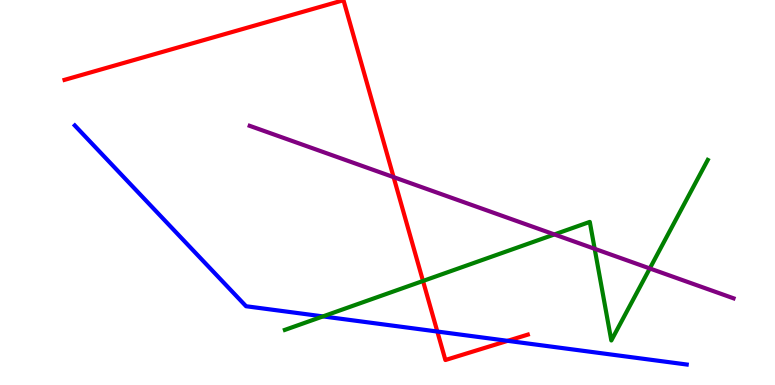[{'lines': ['blue', 'red'], 'intersections': [{'x': 5.64, 'y': 1.39}, {'x': 6.55, 'y': 1.15}]}, {'lines': ['green', 'red'], 'intersections': [{'x': 5.46, 'y': 2.7}]}, {'lines': ['purple', 'red'], 'intersections': [{'x': 5.08, 'y': 5.4}]}, {'lines': ['blue', 'green'], 'intersections': [{'x': 4.17, 'y': 1.78}]}, {'lines': ['blue', 'purple'], 'intersections': []}, {'lines': ['green', 'purple'], 'intersections': [{'x': 7.15, 'y': 3.91}, {'x': 7.67, 'y': 3.54}, {'x': 8.38, 'y': 3.03}]}]